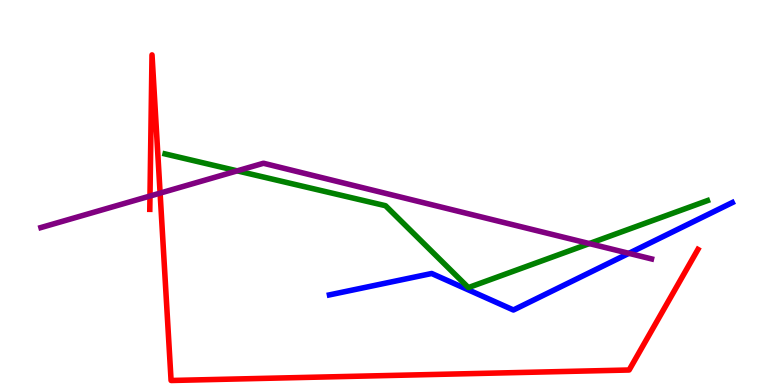[{'lines': ['blue', 'red'], 'intersections': []}, {'lines': ['green', 'red'], 'intersections': []}, {'lines': ['purple', 'red'], 'intersections': [{'x': 1.94, 'y': 4.91}, {'x': 2.07, 'y': 4.98}]}, {'lines': ['blue', 'green'], 'intersections': []}, {'lines': ['blue', 'purple'], 'intersections': [{'x': 8.11, 'y': 3.42}]}, {'lines': ['green', 'purple'], 'intersections': [{'x': 3.06, 'y': 5.56}, {'x': 7.6, 'y': 3.67}]}]